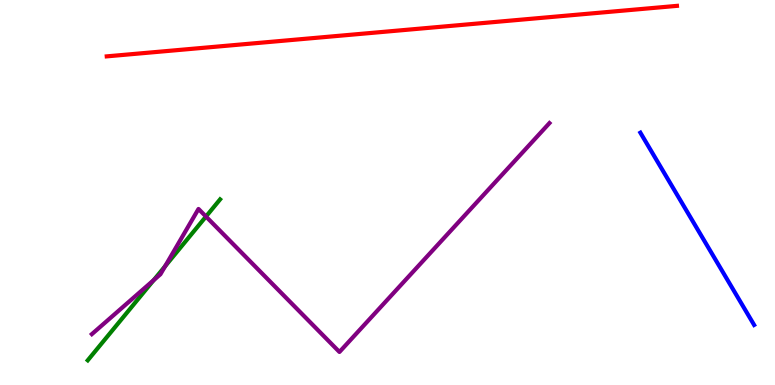[{'lines': ['blue', 'red'], 'intersections': []}, {'lines': ['green', 'red'], 'intersections': []}, {'lines': ['purple', 'red'], 'intersections': []}, {'lines': ['blue', 'green'], 'intersections': []}, {'lines': ['blue', 'purple'], 'intersections': []}, {'lines': ['green', 'purple'], 'intersections': [{'x': 1.98, 'y': 2.72}, {'x': 2.13, 'y': 3.08}, {'x': 2.66, 'y': 4.38}]}]